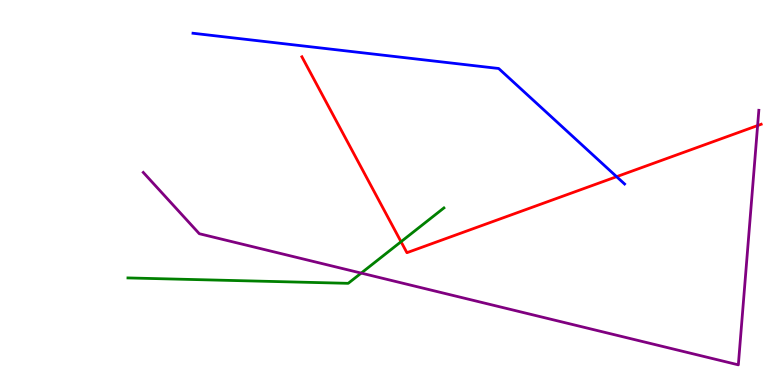[{'lines': ['blue', 'red'], 'intersections': [{'x': 7.96, 'y': 5.41}]}, {'lines': ['green', 'red'], 'intersections': [{'x': 5.17, 'y': 3.72}]}, {'lines': ['purple', 'red'], 'intersections': [{'x': 9.78, 'y': 6.74}]}, {'lines': ['blue', 'green'], 'intersections': []}, {'lines': ['blue', 'purple'], 'intersections': []}, {'lines': ['green', 'purple'], 'intersections': [{'x': 4.66, 'y': 2.91}]}]